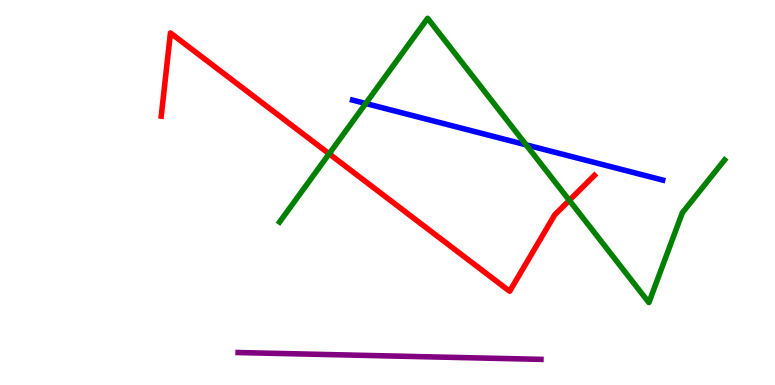[{'lines': ['blue', 'red'], 'intersections': []}, {'lines': ['green', 'red'], 'intersections': [{'x': 4.25, 'y': 6.0}, {'x': 7.35, 'y': 4.8}]}, {'lines': ['purple', 'red'], 'intersections': []}, {'lines': ['blue', 'green'], 'intersections': [{'x': 4.72, 'y': 7.31}, {'x': 6.79, 'y': 6.24}]}, {'lines': ['blue', 'purple'], 'intersections': []}, {'lines': ['green', 'purple'], 'intersections': []}]